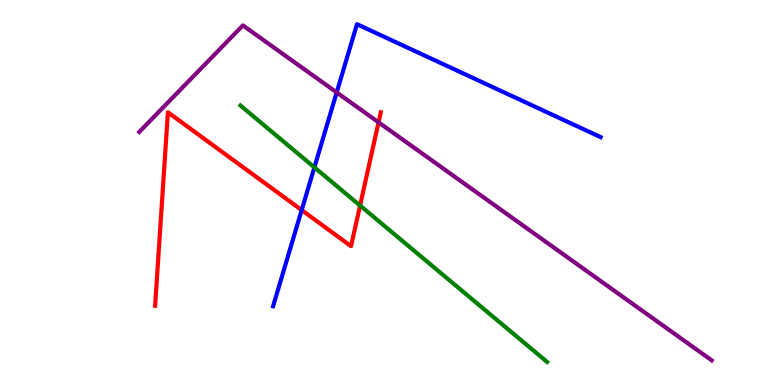[{'lines': ['blue', 'red'], 'intersections': [{'x': 3.89, 'y': 4.54}]}, {'lines': ['green', 'red'], 'intersections': [{'x': 4.65, 'y': 4.66}]}, {'lines': ['purple', 'red'], 'intersections': [{'x': 4.88, 'y': 6.82}]}, {'lines': ['blue', 'green'], 'intersections': [{'x': 4.06, 'y': 5.65}]}, {'lines': ['blue', 'purple'], 'intersections': [{'x': 4.34, 'y': 7.6}]}, {'lines': ['green', 'purple'], 'intersections': []}]